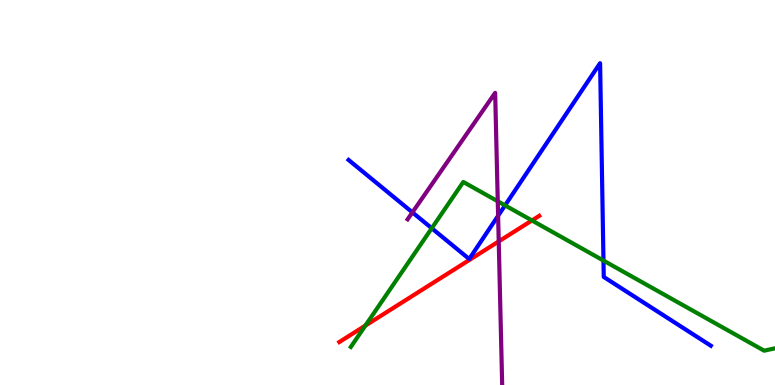[{'lines': ['blue', 'red'], 'intersections': []}, {'lines': ['green', 'red'], 'intersections': [{'x': 4.71, 'y': 1.54}, {'x': 6.86, 'y': 4.27}]}, {'lines': ['purple', 'red'], 'intersections': [{'x': 6.44, 'y': 3.73}]}, {'lines': ['blue', 'green'], 'intersections': [{'x': 5.57, 'y': 4.07}, {'x': 6.52, 'y': 4.67}, {'x': 7.79, 'y': 3.23}]}, {'lines': ['blue', 'purple'], 'intersections': [{'x': 5.32, 'y': 4.48}, {'x': 6.43, 'y': 4.4}]}, {'lines': ['green', 'purple'], 'intersections': [{'x': 6.42, 'y': 4.77}]}]